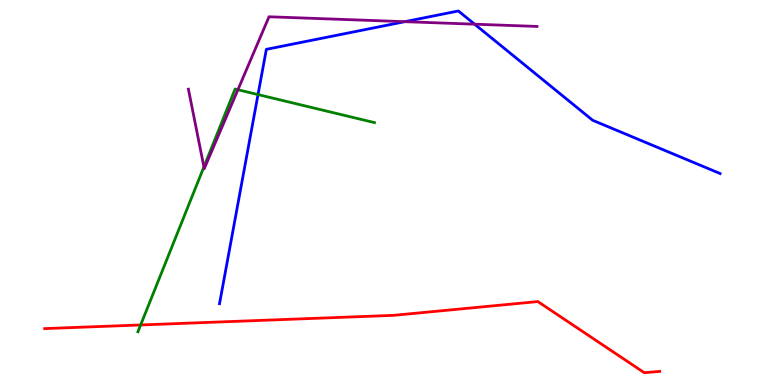[{'lines': ['blue', 'red'], 'intersections': []}, {'lines': ['green', 'red'], 'intersections': [{'x': 1.81, 'y': 1.56}]}, {'lines': ['purple', 'red'], 'intersections': []}, {'lines': ['blue', 'green'], 'intersections': [{'x': 3.33, 'y': 7.54}]}, {'lines': ['blue', 'purple'], 'intersections': [{'x': 5.22, 'y': 9.44}, {'x': 6.12, 'y': 9.37}]}, {'lines': ['green', 'purple'], 'intersections': [{'x': 2.63, 'y': 5.66}, {'x': 3.07, 'y': 7.67}]}]